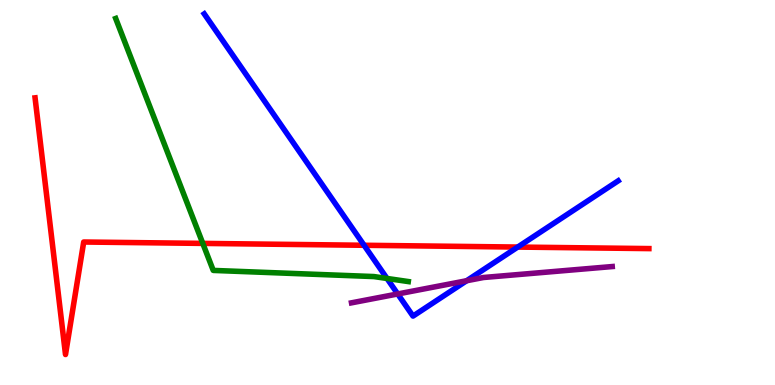[{'lines': ['blue', 'red'], 'intersections': [{'x': 4.7, 'y': 3.63}, {'x': 6.68, 'y': 3.58}]}, {'lines': ['green', 'red'], 'intersections': [{'x': 2.62, 'y': 3.68}]}, {'lines': ['purple', 'red'], 'intersections': []}, {'lines': ['blue', 'green'], 'intersections': [{'x': 4.99, 'y': 2.77}]}, {'lines': ['blue', 'purple'], 'intersections': [{'x': 5.13, 'y': 2.36}, {'x': 6.02, 'y': 2.71}]}, {'lines': ['green', 'purple'], 'intersections': []}]